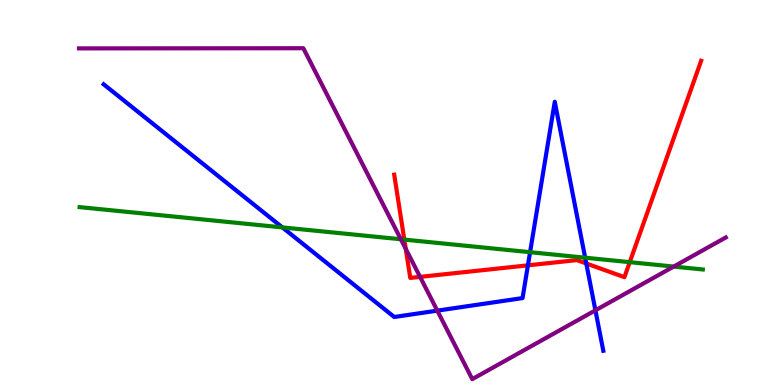[{'lines': ['blue', 'red'], 'intersections': [{'x': 6.81, 'y': 3.11}, {'x': 7.56, 'y': 3.16}]}, {'lines': ['green', 'red'], 'intersections': [{'x': 5.22, 'y': 3.78}, {'x': 8.13, 'y': 3.19}]}, {'lines': ['purple', 'red'], 'intersections': [{'x': 5.24, 'y': 3.54}, {'x': 5.42, 'y': 2.81}]}, {'lines': ['blue', 'green'], 'intersections': [{'x': 3.64, 'y': 4.09}, {'x': 6.84, 'y': 3.45}, {'x': 7.55, 'y': 3.31}]}, {'lines': ['blue', 'purple'], 'intersections': [{'x': 5.64, 'y': 1.93}, {'x': 7.68, 'y': 1.94}]}, {'lines': ['green', 'purple'], 'intersections': [{'x': 5.17, 'y': 3.79}, {'x': 8.69, 'y': 3.08}]}]